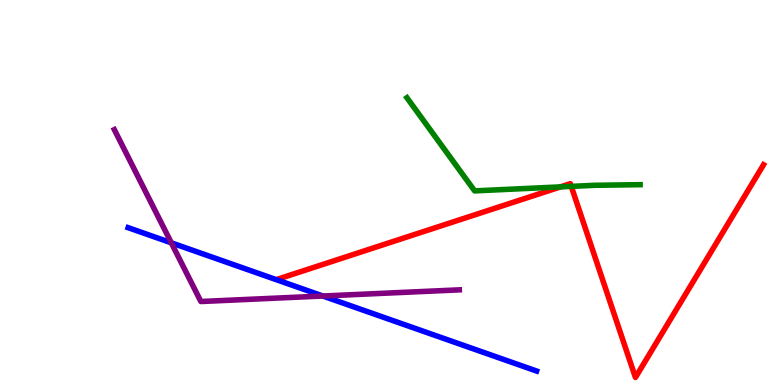[{'lines': ['blue', 'red'], 'intersections': []}, {'lines': ['green', 'red'], 'intersections': [{'x': 7.23, 'y': 5.15}, {'x': 7.37, 'y': 5.16}]}, {'lines': ['purple', 'red'], 'intersections': []}, {'lines': ['blue', 'green'], 'intersections': []}, {'lines': ['blue', 'purple'], 'intersections': [{'x': 2.21, 'y': 3.69}, {'x': 4.17, 'y': 2.31}]}, {'lines': ['green', 'purple'], 'intersections': []}]